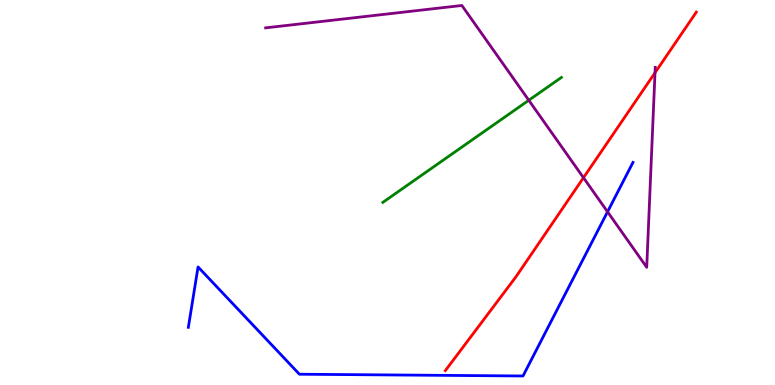[{'lines': ['blue', 'red'], 'intersections': []}, {'lines': ['green', 'red'], 'intersections': []}, {'lines': ['purple', 'red'], 'intersections': [{'x': 7.53, 'y': 5.38}, {'x': 8.45, 'y': 8.11}]}, {'lines': ['blue', 'green'], 'intersections': []}, {'lines': ['blue', 'purple'], 'intersections': [{'x': 7.84, 'y': 4.5}]}, {'lines': ['green', 'purple'], 'intersections': [{'x': 6.82, 'y': 7.4}]}]